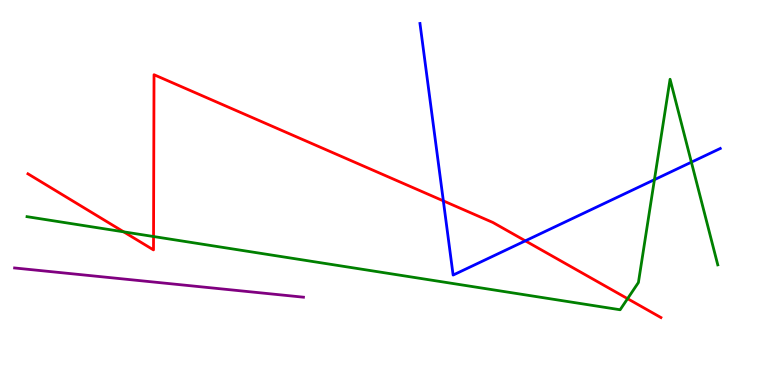[{'lines': ['blue', 'red'], 'intersections': [{'x': 5.72, 'y': 4.78}, {'x': 6.78, 'y': 3.74}]}, {'lines': ['green', 'red'], 'intersections': [{'x': 1.6, 'y': 3.98}, {'x': 1.98, 'y': 3.86}, {'x': 8.1, 'y': 2.24}]}, {'lines': ['purple', 'red'], 'intersections': []}, {'lines': ['blue', 'green'], 'intersections': [{'x': 8.44, 'y': 5.33}, {'x': 8.92, 'y': 5.79}]}, {'lines': ['blue', 'purple'], 'intersections': []}, {'lines': ['green', 'purple'], 'intersections': []}]